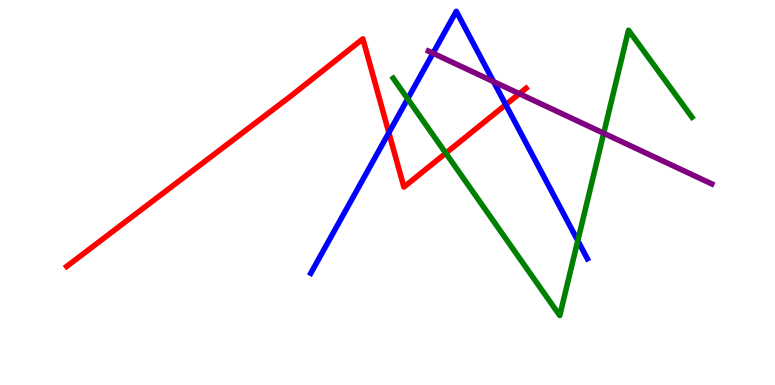[{'lines': ['blue', 'red'], 'intersections': [{'x': 5.02, 'y': 6.55}, {'x': 6.53, 'y': 7.28}]}, {'lines': ['green', 'red'], 'intersections': [{'x': 5.75, 'y': 6.02}]}, {'lines': ['purple', 'red'], 'intersections': [{'x': 6.7, 'y': 7.57}]}, {'lines': ['blue', 'green'], 'intersections': [{'x': 5.26, 'y': 7.43}, {'x': 7.46, 'y': 3.75}]}, {'lines': ['blue', 'purple'], 'intersections': [{'x': 5.59, 'y': 8.62}, {'x': 6.37, 'y': 7.88}]}, {'lines': ['green', 'purple'], 'intersections': [{'x': 7.79, 'y': 6.54}]}]